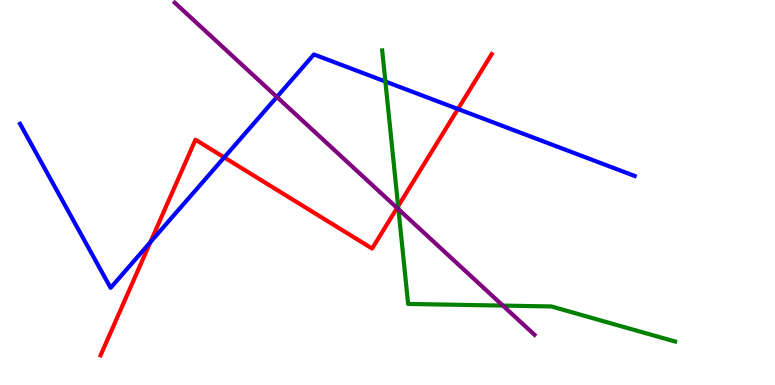[{'lines': ['blue', 'red'], 'intersections': [{'x': 1.94, 'y': 3.71}, {'x': 2.89, 'y': 5.91}, {'x': 5.91, 'y': 7.17}]}, {'lines': ['green', 'red'], 'intersections': [{'x': 5.14, 'y': 4.64}]}, {'lines': ['purple', 'red'], 'intersections': [{'x': 5.12, 'y': 4.6}]}, {'lines': ['blue', 'green'], 'intersections': [{'x': 4.97, 'y': 7.88}]}, {'lines': ['blue', 'purple'], 'intersections': [{'x': 3.57, 'y': 7.48}]}, {'lines': ['green', 'purple'], 'intersections': [{'x': 5.14, 'y': 4.57}, {'x': 6.49, 'y': 2.06}]}]